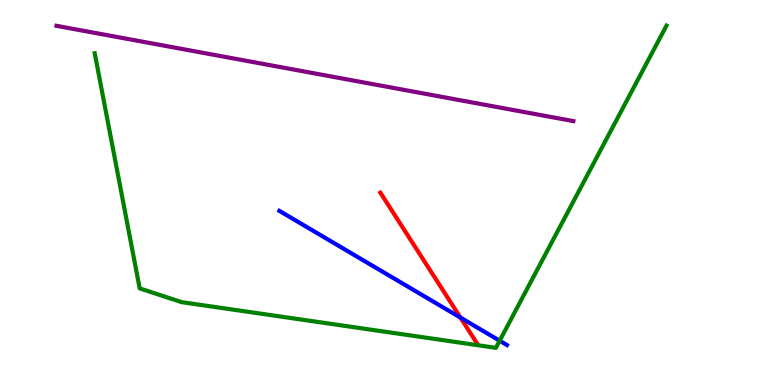[{'lines': ['blue', 'red'], 'intersections': [{'x': 5.94, 'y': 1.75}]}, {'lines': ['green', 'red'], 'intersections': []}, {'lines': ['purple', 'red'], 'intersections': []}, {'lines': ['blue', 'green'], 'intersections': [{'x': 6.45, 'y': 1.15}]}, {'lines': ['blue', 'purple'], 'intersections': []}, {'lines': ['green', 'purple'], 'intersections': []}]